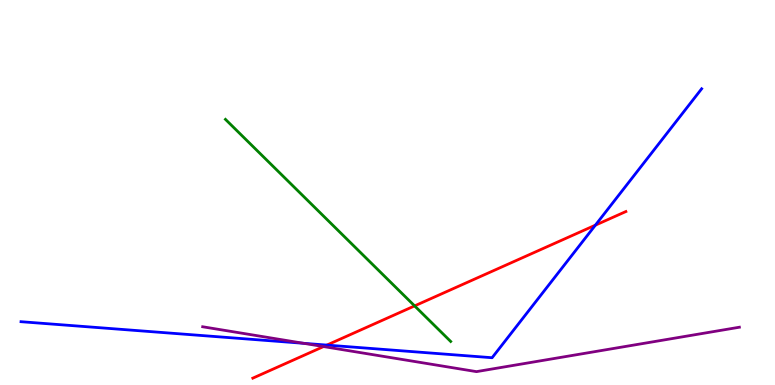[{'lines': ['blue', 'red'], 'intersections': [{'x': 4.22, 'y': 1.04}, {'x': 7.68, 'y': 4.15}]}, {'lines': ['green', 'red'], 'intersections': [{'x': 5.35, 'y': 2.05}]}, {'lines': ['purple', 'red'], 'intersections': [{'x': 4.17, 'y': 0.998}]}, {'lines': ['blue', 'green'], 'intersections': []}, {'lines': ['blue', 'purple'], 'intersections': [{'x': 3.92, 'y': 1.08}]}, {'lines': ['green', 'purple'], 'intersections': []}]